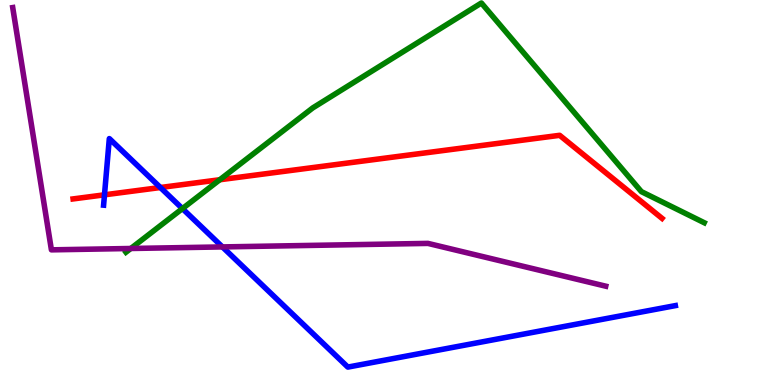[{'lines': ['blue', 'red'], 'intersections': [{'x': 1.35, 'y': 4.94}, {'x': 2.07, 'y': 5.13}]}, {'lines': ['green', 'red'], 'intersections': [{'x': 2.84, 'y': 5.33}]}, {'lines': ['purple', 'red'], 'intersections': []}, {'lines': ['blue', 'green'], 'intersections': [{'x': 2.35, 'y': 4.58}]}, {'lines': ['blue', 'purple'], 'intersections': [{'x': 2.87, 'y': 3.59}]}, {'lines': ['green', 'purple'], 'intersections': [{'x': 1.69, 'y': 3.55}]}]